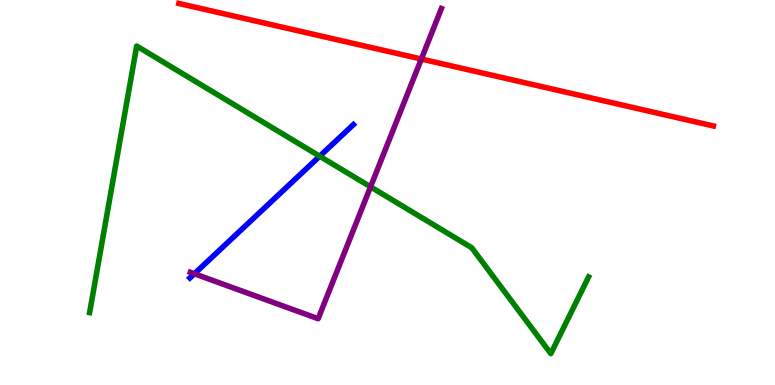[{'lines': ['blue', 'red'], 'intersections': []}, {'lines': ['green', 'red'], 'intersections': []}, {'lines': ['purple', 'red'], 'intersections': [{'x': 5.44, 'y': 8.47}]}, {'lines': ['blue', 'green'], 'intersections': [{'x': 4.13, 'y': 5.94}]}, {'lines': ['blue', 'purple'], 'intersections': [{'x': 2.51, 'y': 2.89}]}, {'lines': ['green', 'purple'], 'intersections': [{'x': 4.78, 'y': 5.15}]}]